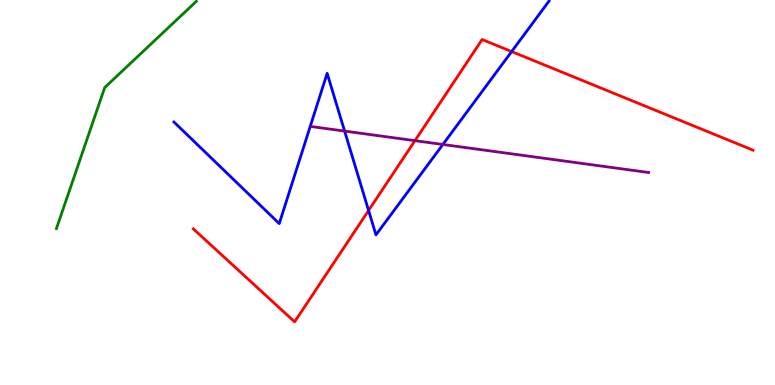[{'lines': ['blue', 'red'], 'intersections': [{'x': 4.76, 'y': 4.53}, {'x': 6.6, 'y': 8.66}]}, {'lines': ['green', 'red'], 'intersections': []}, {'lines': ['purple', 'red'], 'intersections': [{'x': 5.35, 'y': 6.35}]}, {'lines': ['blue', 'green'], 'intersections': []}, {'lines': ['blue', 'purple'], 'intersections': [{'x': 4.45, 'y': 6.6}, {'x': 5.71, 'y': 6.25}]}, {'lines': ['green', 'purple'], 'intersections': []}]